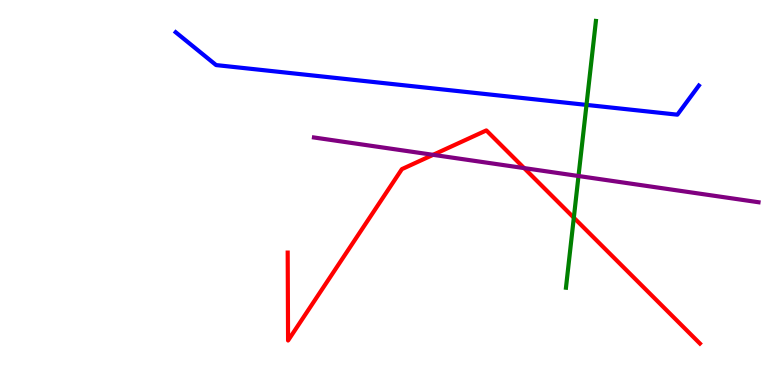[{'lines': ['blue', 'red'], 'intersections': []}, {'lines': ['green', 'red'], 'intersections': [{'x': 7.4, 'y': 4.35}]}, {'lines': ['purple', 'red'], 'intersections': [{'x': 5.59, 'y': 5.98}, {'x': 6.76, 'y': 5.63}]}, {'lines': ['blue', 'green'], 'intersections': [{'x': 7.57, 'y': 7.28}]}, {'lines': ['blue', 'purple'], 'intersections': []}, {'lines': ['green', 'purple'], 'intersections': [{'x': 7.46, 'y': 5.43}]}]